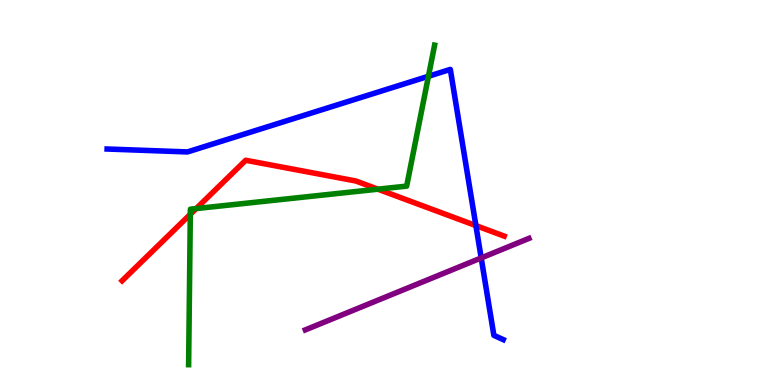[{'lines': ['blue', 'red'], 'intersections': [{'x': 6.14, 'y': 4.14}]}, {'lines': ['green', 'red'], 'intersections': [{'x': 2.46, 'y': 4.43}, {'x': 2.53, 'y': 4.58}, {'x': 4.88, 'y': 5.09}]}, {'lines': ['purple', 'red'], 'intersections': []}, {'lines': ['blue', 'green'], 'intersections': [{'x': 5.53, 'y': 8.02}]}, {'lines': ['blue', 'purple'], 'intersections': [{'x': 6.21, 'y': 3.3}]}, {'lines': ['green', 'purple'], 'intersections': []}]